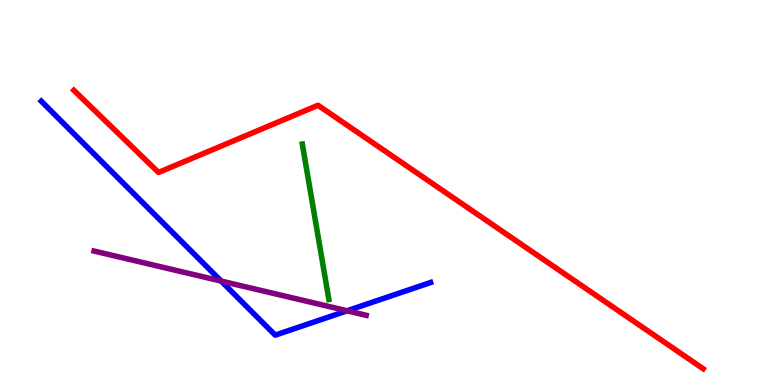[{'lines': ['blue', 'red'], 'intersections': []}, {'lines': ['green', 'red'], 'intersections': []}, {'lines': ['purple', 'red'], 'intersections': []}, {'lines': ['blue', 'green'], 'intersections': []}, {'lines': ['blue', 'purple'], 'intersections': [{'x': 2.85, 'y': 2.7}, {'x': 4.48, 'y': 1.93}]}, {'lines': ['green', 'purple'], 'intersections': []}]